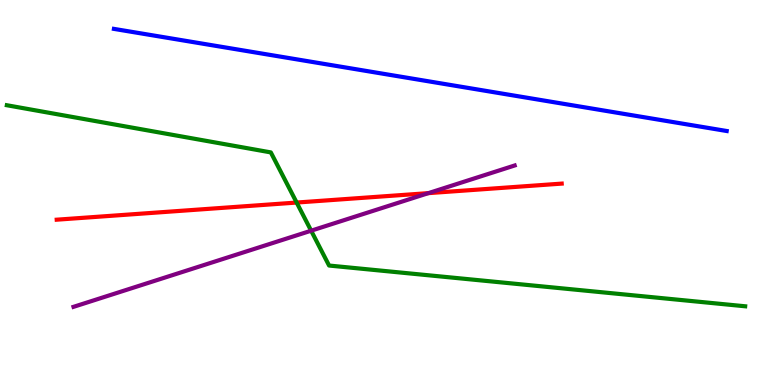[{'lines': ['blue', 'red'], 'intersections': []}, {'lines': ['green', 'red'], 'intersections': [{'x': 3.83, 'y': 4.74}]}, {'lines': ['purple', 'red'], 'intersections': [{'x': 5.53, 'y': 4.98}]}, {'lines': ['blue', 'green'], 'intersections': []}, {'lines': ['blue', 'purple'], 'intersections': []}, {'lines': ['green', 'purple'], 'intersections': [{'x': 4.01, 'y': 4.01}]}]